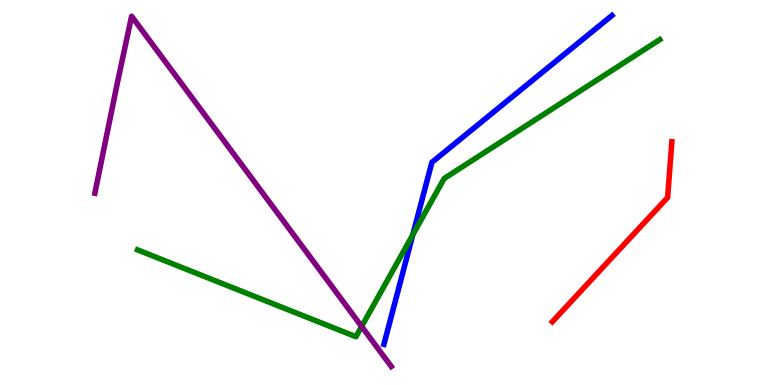[{'lines': ['blue', 'red'], 'intersections': []}, {'lines': ['green', 'red'], 'intersections': []}, {'lines': ['purple', 'red'], 'intersections': []}, {'lines': ['blue', 'green'], 'intersections': [{'x': 5.33, 'y': 3.9}]}, {'lines': ['blue', 'purple'], 'intersections': []}, {'lines': ['green', 'purple'], 'intersections': [{'x': 4.67, 'y': 1.52}]}]